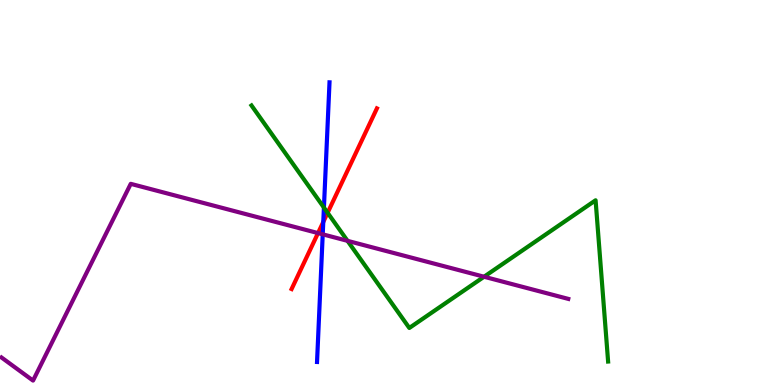[{'lines': ['blue', 'red'], 'intersections': [{'x': 4.17, 'y': 4.23}]}, {'lines': ['green', 'red'], 'intersections': [{'x': 4.23, 'y': 4.47}]}, {'lines': ['purple', 'red'], 'intersections': [{'x': 4.1, 'y': 3.95}]}, {'lines': ['blue', 'green'], 'intersections': [{'x': 4.18, 'y': 4.61}]}, {'lines': ['blue', 'purple'], 'intersections': [{'x': 4.16, 'y': 3.91}]}, {'lines': ['green', 'purple'], 'intersections': [{'x': 4.48, 'y': 3.74}, {'x': 6.25, 'y': 2.81}]}]